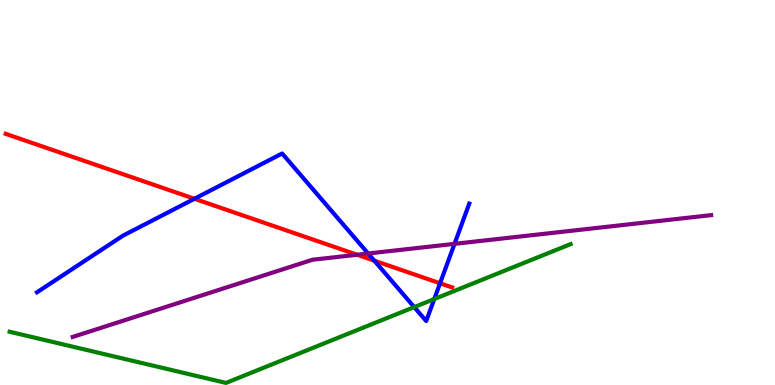[{'lines': ['blue', 'red'], 'intersections': [{'x': 2.51, 'y': 4.84}, {'x': 4.83, 'y': 3.23}, {'x': 5.68, 'y': 2.64}]}, {'lines': ['green', 'red'], 'intersections': []}, {'lines': ['purple', 'red'], 'intersections': [{'x': 4.61, 'y': 3.38}]}, {'lines': ['blue', 'green'], 'intersections': [{'x': 5.35, 'y': 2.02}, {'x': 5.6, 'y': 2.23}]}, {'lines': ['blue', 'purple'], 'intersections': [{'x': 4.75, 'y': 3.42}, {'x': 5.86, 'y': 3.67}]}, {'lines': ['green', 'purple'], 'intersections': []}]